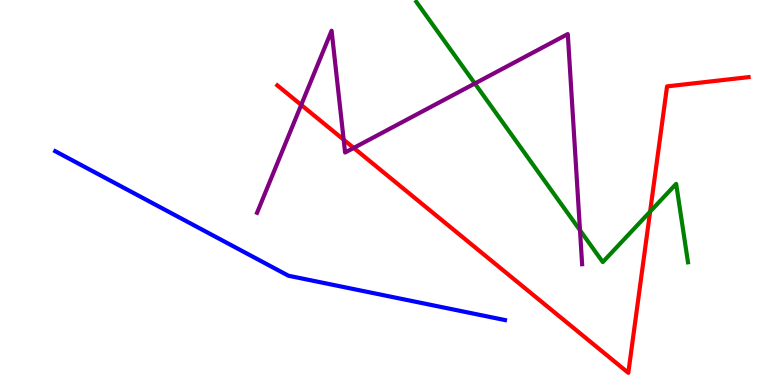[{'lines': ['blue', 'red'], 'intersections': []}, {'lines': ['green', 'red'], 'intersections': [{'x': 8.39, 'y': 4.5}]}, {'lines': ['purple', 'red'], 'intersections': [{'x': 3.89, 'y': 7.27}, {'x': 4.43, 'y': 6.37}, {'x': 4.56, 'y': 6.16}]}, {'lines': ['blue', 'green'], 'intersections': []}, {'lines': ['blue', 'purple'], 'intersections': []}, {'lines': ['green', 'purple'], 'intersections': [{'x': 6.13, 'y': 7.83}, {'x': 7.48, 'y': 4.02}]}]